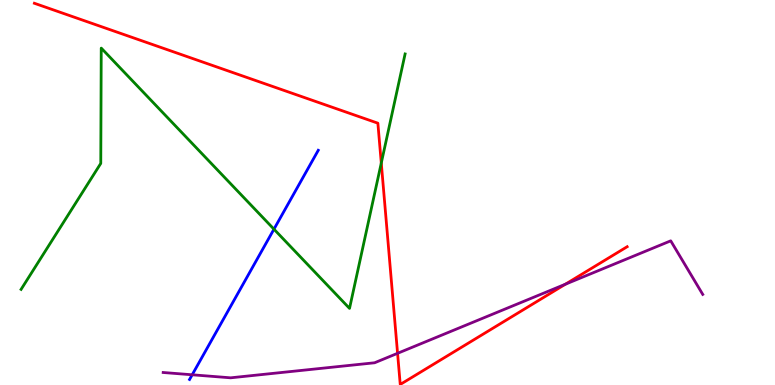[{'lines': ['blue', 'red'], 'intersections': []}, {'lines': ['green', 'red'], 'intersections': [{'x': 4.92, 'y': 5.77}]}, {'lines': ['purple', 'red'], 'intersections': [{'x': 5.13, 'y': 0.823}, {'x': 7.3, 'y': 2.62}]}, {'lines': ['blue', 'green'], 'intersections': [{'x': 3.53, 'y': 4.05}]}, {'lines': ['blue', 'purple'], 'intersections': [{'x': 2.48, 'y': 0.265}]}, {'lines': ['green', 'purple'], 'intersections': []}]